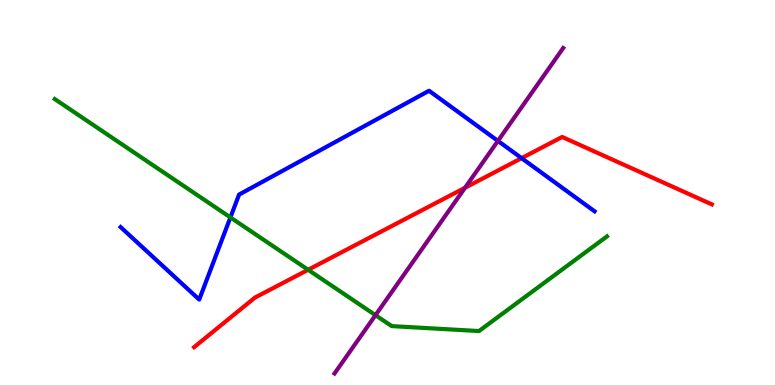[{'lines': ['blue', 'red'], 'intersections': [{'x': 6.73, 'y': 5.89}]}, {'lines': ['green', 'red'], 'intersections': [{'x': 3.98, 'y': 2.99}]}, {'lines': ['purple', 'red'], 'intersections': [{'x': 6.0, 'y': 5.12}]}, {'lines': ['blue', 'green'], 'intersections': [{'x': 2.97, 'y': 4.35}]}, {'lines': ['blue', 'purple'], 'intersections': [{'x': 6.42, 'y': 6.34}]}, {'lines': ['green', 'purple'], 'intersections': [{'x': 4.85, 'y': 1.81}]}]